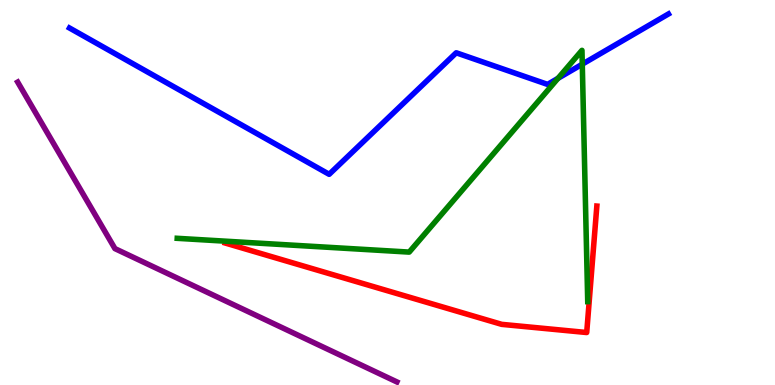[{'lines': ['blue', 'red'], 'intersections': []}, {'lines': ['green', 'red'], 'intersections': []}, {'lines': ['purple', 'red'], 'intersections': []}, {'lines': ['blue', 'green'], 'intersections': [{'x': 7.2, 'y': 7.97}, {'x': 7.51, 'y': 8.33}]}, {'lines': ['blue', 'purple'], 'intersections': []}, {'lines': ['green', 'purple'], 'intersections': []}]